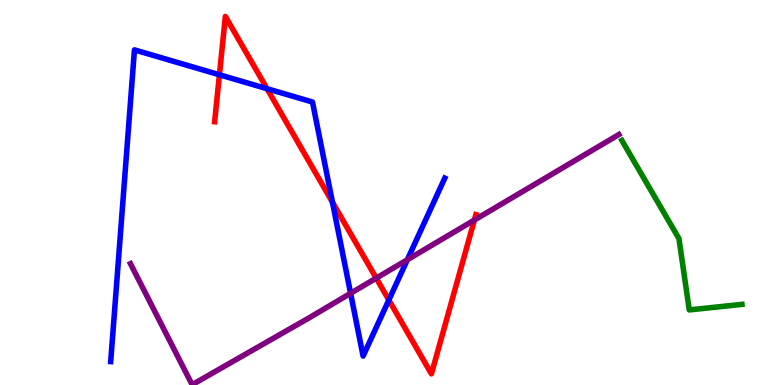[{'lines': ['blue', 'red'], 'intersections': [{'x': 2.83, 'y': 8.06}, {'x': 3.45, 'y': 7.7}, {'x': 4.29, 'y': 4.75}, {'x': 5.02, 'y': 2.21}]}, {'lines': ['green', 'red'], 'intersections': []}, {'lines': ['purple', 'red'], 'intersections': [{'x': 4.85, 'y': 2.78}, {'x': 6.12, 'y': 4.28}]}, {'lines': ['blue', 'green'], 'intersections': []}, {'lines': ['blue', 'purple'], 'intersections': [{'x': 4.52, 'y': 2.38}, {'x': 5.26, 'y': 3.25}]}, {'lines': ['green', 'purple'], 'intersections': []}]